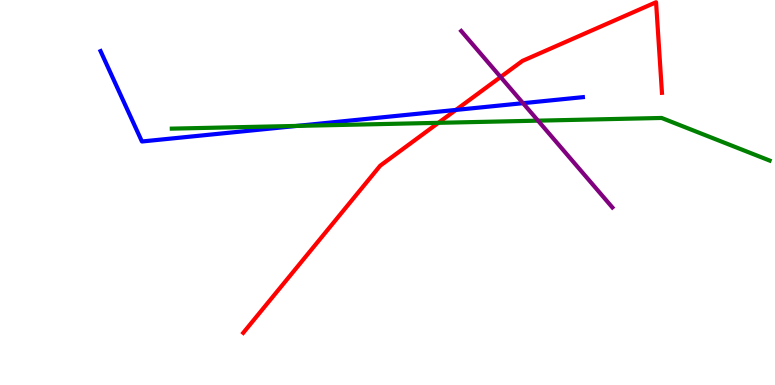[{'lines': ['blue', 'red'], 'intersections': [{'x': 5.88, 'y': 7.14}]}, {'lines': ['green', 'red'], 'intersections': [{'x': 5.66, 'y': 6.81}]}, {'lines': ['purple', 'red'], 'intersections': [{'x': 6.46, 'y': 8.0}]}, {'lines': ['blue', 'green'], 'intersections': [{'x': 3.83, 'y': 6.73}]}, {'lines': ['blue', 'purple'], 'intersections': [{'x': 6.75, 'y': 7.32}]}, {'lines': ['green', 'purple'], 'intersections': [{'x': 6.94, 'y': 6.87}]}]